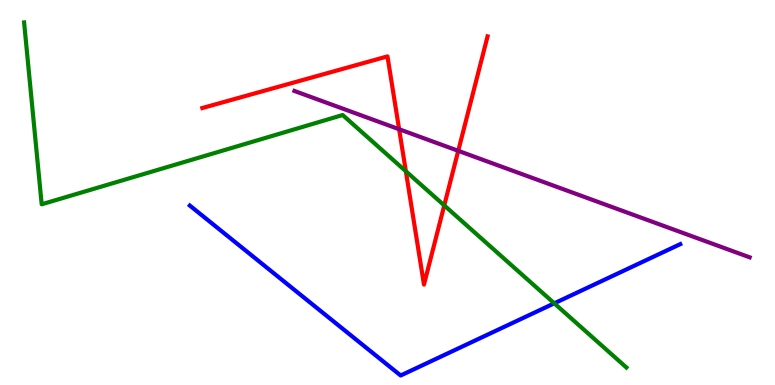[{'lines': ['blue', 'red'], 'intersections': []}, {'lines': ['green', 'red'], 'intersections': [{'x': 5.24, 'y': 5.55}, {'x': 5.73, 'y': 4.66}]}, {'lines': ['purple', 'red'], 'intersections': [{'x': 5.15, 'y': 6.64}, {'x': 5.91, 'y': 6.08}]}, {'lines': ['blue', 'green'], 'intersections': [{'x': 7.15, 'y': 2.12}]}, {'lines': ['blue', 'purple'], 'intersections': []}, {'lines': ['green', 'purple'], 'intersections': []}]